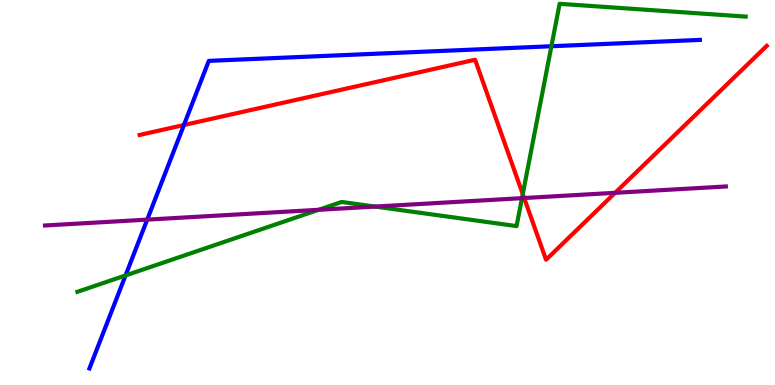[{'lines': ['blue', 'red'], 'intersections': [{'x': 2.37, 'y': 6.75}]}, {'lines': ['green', 'red'], 'intersections': [{'x': 6.75, 'y': 4.96}]}, {'lines': ['purple', 'red'], 'intersections': [{'x': 6.76, 'y': 4.86}, {'x': 7.94, 'y': 4.99}]}, {'lines': ['blue', 'green'], 'intersections': [{'x': 1.62, 'y': 2.85}, {'x': 7.11, 'y': 8.8}]}, {'lines': ['blue', 'purple'], 'intersections': [{'x': 1.9, 'y': 4.3}]}, {'lines': ['green', 'purple'], 'intersections': [{'x': 4.11, 'y': 4.55}, {'x': 4.84, 'y': 4.63}, {'x': 6.74, 'y': 4.85}]}]